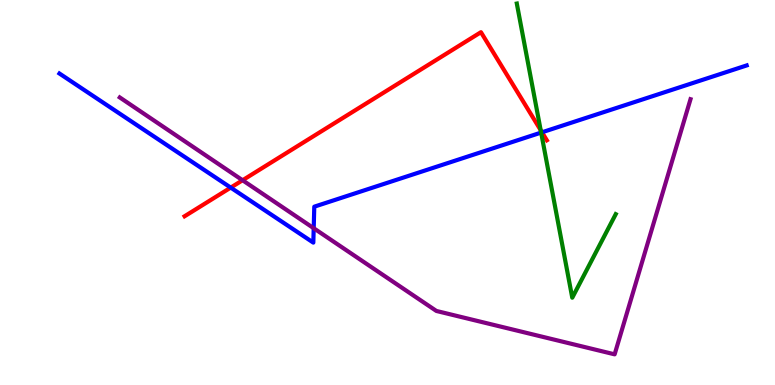[{'lines': ['blue', 'red'], 'intersections': [{'x': 2.98, 'y': 5.13}, {'x': 6.99, 'y': 6.56}]}, {'lines': ['green', 'red'], 'intersections': [{'x': 6.98, 'y': 6.62}]}, {'lines': ['purple', 'red'], 'intersections': [{'x': 3.13, 'y': 5.32}]}, {'lines': ['blue', 'green'], 'intersections': [{'x': 6.98, 'y': 6.56}]}, {'lines': ['blue', 'purple'], 'intersections': [{'x': 4.05, 'y': 4.07}]}, {'lines': ['green', 'purple'], 'intersections': []}]